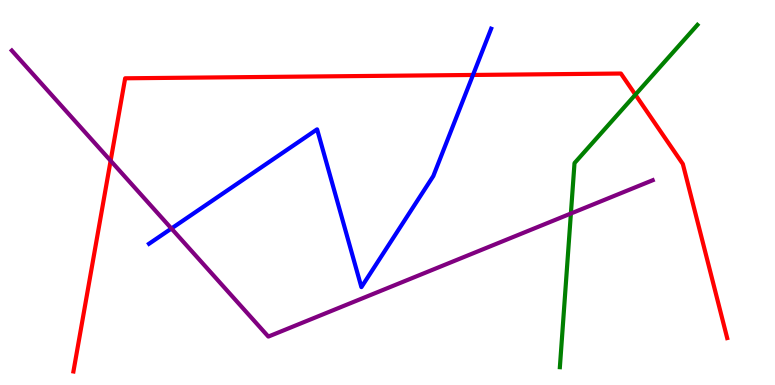[{'lines': ['blue', 'red'], 'intersections': [{'x': 6.1, 'y': 8.05}]}, {'lines': ['green', 'red'], 'intersections': [{'x': 8.2, 'y': 7.54}]}, {'lines': ['purple', 'red'], 'intersections': [{'x': 1.43, 'y': 5.83}]}, {'lines': ['blue', 'green'], 'intersections': []}, {'lines': ['blue', 'purple'], 'intersections': [{'x': 2.21, 'y': 4.06}]}, {'lines': ['green', 'purple'], 'intersections': [{'x': 7.37, 'y': 4.45}]}]